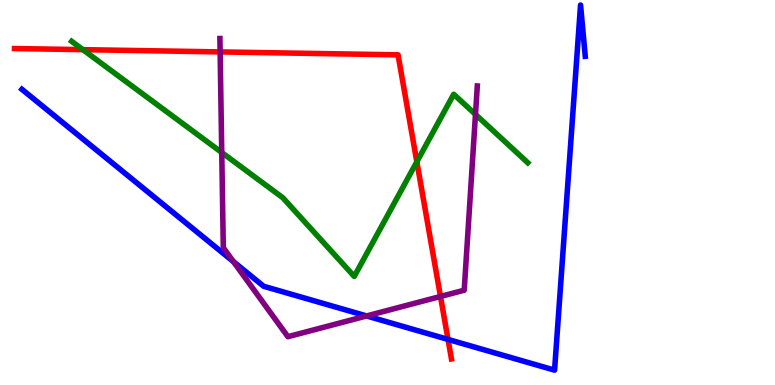[{'lines': ['blue', 'red'], 'intersections': [{'x': 5.78, 'y': 1.18}]}, {'lines': ['green', 'red'], 'intersections': [{'x': 1.07, 'y': 8.71}, {'x': 5.38, 'y': 5.8}]}, {'lines': ['purple', 'red'], 'intersections': [{'x': 2.84, 'y': 8.65}, {'x': 5.68, 'y': 2.3}]}, {'lines': ['blue', 'green'], 'intersections': []}, {'lines': ['blue', 'purple'], 'intersections': [{'x': 3.01, 'y': 3.2}, {'x': 4.73, 'y': 1.79}]}, {'lines': ['green', 'purple'], 'intersections': [{'x': 2.86, 'y': 6.04}, {'x': 6.14, 'y': 7.03}]}]